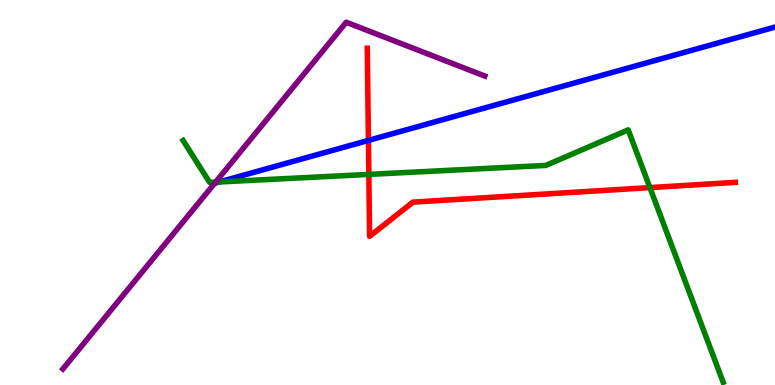[{'lines': ['blue', 'red'], 'intersections': [{'x': 4.75, 'y': 6.35}]}, {'lines': ['green', 'red'], 'intersections': [{'x': 4.76, 'y': 5.47}, {'x': 8.39, 'y': 5.13}]}, {'lines': ['purple', 'red'], 'intersections': []}, {'lines': ['blue', 'green'], 'intersections': [{'x': 2.83, 'y': 5.27}]}, {'lines': ['blue', 'purple'], 'intersections': []}, {'lines': ['green', 'purple'], 'intersections': [{'x': 2.78, 'y': 5.27}]}]